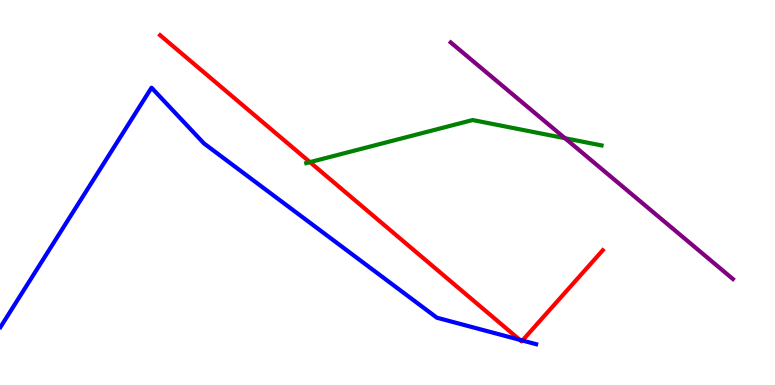[{'lines': ['blue', 'red'], 'intersections': [{'x': 6.71, 'y': 1.17}, {'x': 6.74, 'y': 1.16}]}, {'lines': ['green', 'red'], 'intersections': [{'x': 4.0, 'y': 5.79}]}, {'lines': ['purple', 'red'], 'intersections': []}, {'lines': ['blue', 'green'], 'intersections': []}, {'lines': ['blue', 'purple'], 'intersections': []}, {'lines': ['green', 'purple'], 'intersections': [{'x': 7.29, 'y': 6.41}]}]